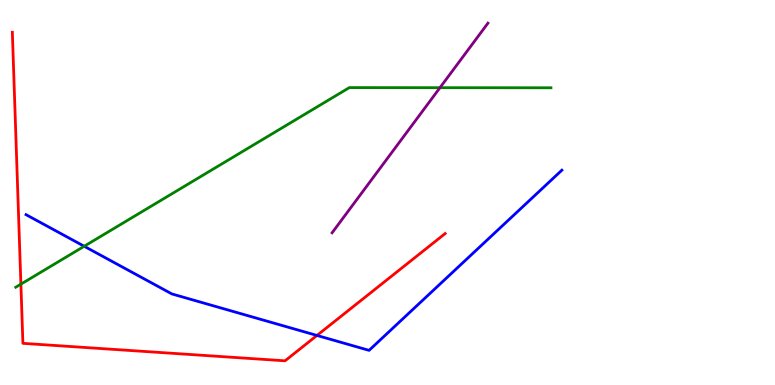[{'lines': ['blue', 'red'], 'intersections': [{'x': 4.09, 'y': 1.29}]}, {'lines': ['green', 'red'], 'intersections': [{'x': 0.27, 'y': 2.62}]}, {'lines': ['purple', 'red'], 'intersections': []}, {'lines': ['blue', 'green'], 'intersections': [{'x': 1.09, 'y': 3.6}]}, {'lines': ['blue', 'purple'], 'intersections': []}, {'lines': ['green', 'purple'], 'intersections': [{'x': 5.68, 'y': 7.72}]}]